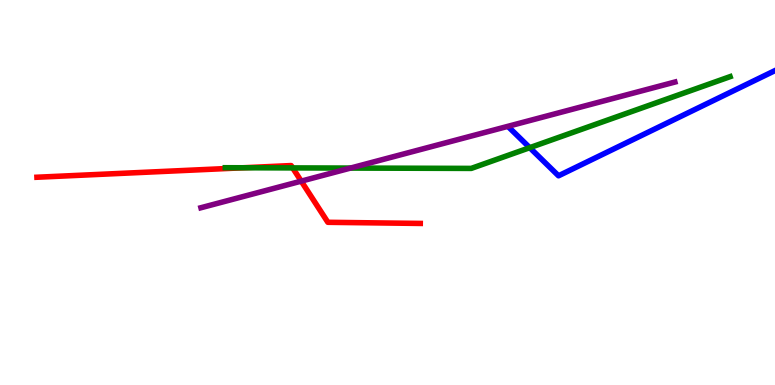[{'lines': ['blue', 'red'], 'intersections': []}, {'lines': ['green', 'red'], 'intersections': [{'x': 3.14, 'y': 5.64}, {'x': 3.78, 'y': 5.64}]}, {'lines': ['purple', 'red'], 'intersections': [{'x': 3.89, 'y': 5.3}]}, {'lines': ['blue', 'green'], 'intersections': [{'x': 6.84, 'y': 6.16}]}, {'lines': ['blue', 'purple'], 'intersections': []}, {'lines': ['green', 'purple'], 'intersections': [{'x': 4.52, 'y': 5.63}]}]